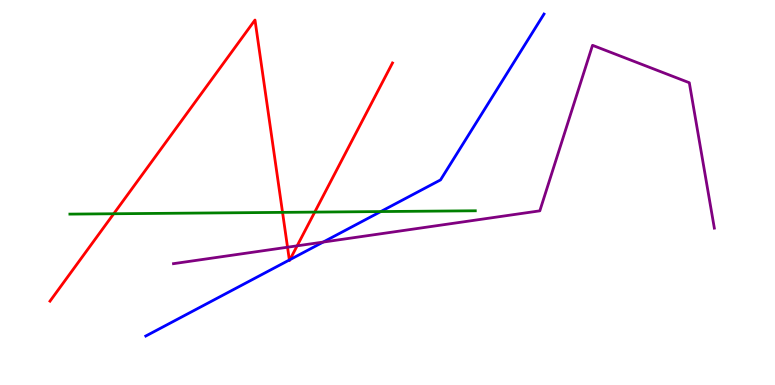[{'lines': ['blue', 'red'], 'intersections': [{'x': 3.73, 'y': 3.25}, {'x': 3.74, 'y': 3.25}]}, {'lines': ['green', 'red'], 'intersections': [{'x': 1.47, 'y': 4.45}, {'x': 3.65, 'y': 4.48}, {'x': 4.06, 'y': 4.49}]}, {'lines': ['purple', 'red'], 'intersections': [{'x': 3.71, 'y': 3.58}, {'x': 3.83, 'y': 3.61}]}, {'lines': ['blue', 'green'], 'intersections': [{'x': 4.91, 'y': 4.5}]}, {'lines': ['blue', 'purple'], 'intersections': [{'x': 4.17, 'y': 3.71}]}, {'lines': ['green', 'purple'], 'intersections': []}]